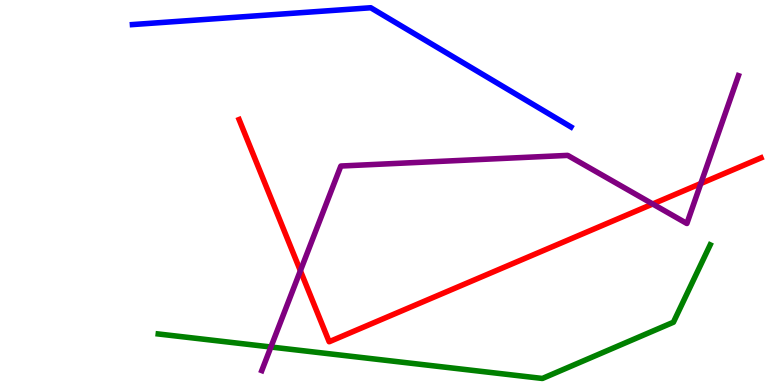[{'lines': ['blue', 'red'], 'intersections': []}, {'lines': ['green', 'red'], 'intersections': []}, {'lines': ['purple', 'red'], 'intersections': [{'x': 3.88, 'y': 2.97}, {'x': 8.42, 'y': 4.7}, {'x': 9.04, 'y': 5.23}]}, {'lines': ['blue', 'green'], 'intersections': []}, {'lines': ['blue', 'purple'], 'intersections': []}, {'lines': ['green', 'purple'], 'intersections': [{'x': 3.5, 'y': 0.987}]}]